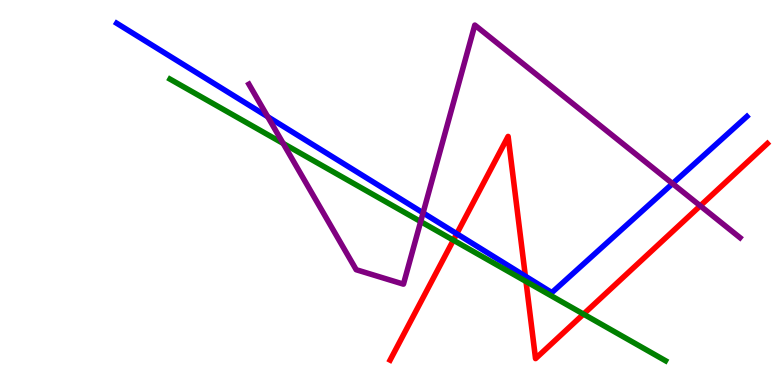[{'lines': ['blue', 'red'], 'intersections': [{'x': 5.89, 'y': 3.93}, {'x': 6.78, 'y': 2.83}]}, {'lines': ['green', 'red'], 'intersections': [{'x': 5.85, 'y': 3.76}, {'x': 6.79, 'y': 2.69}, {'x': 7.53, 'y': 1.84}]}, {'lines': ['purple', 'red'], 'intersections': [{'x': 9.04, 'y': 4.65}]}, {'lines': ['blue', 'green'], 'intersections': []}, {'lines': ['blue', 'purple'], 'intersections': [{'x': 3.45, 'y': 6.97}, {'x': 5.46, 'y': 4.47}, {'x': 8.68, 'y': 5.23}]}, {'lines': ['green', 'purple'], 'intersections': [{'x': 3.65, 'y': 6.27}, {'x': 5.43, 'y': 4.24}]}]